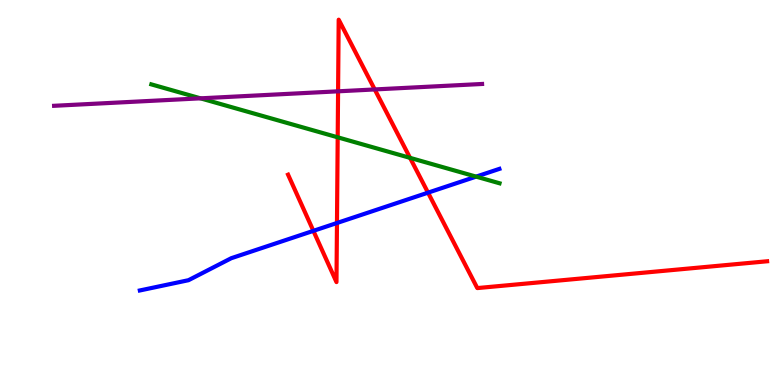[{'lines': ['blue', 'red'], 'intersections': [{'x': 4.04, 'y': 4.0}, {'x': 4.35, 'y': 4.21}, {'x': 5.52, 'y': 5.0}]}, {'lines': ['green', 'red'], 'intersections': [{'x': 4.36, 'y': 6.43}, {'x': 5.29, 'y': 5.9}]}, {'lines': ['purple', 'red'], 'intersections': [{'x': 4.36, 'y': 7.63}, {'x': 4.84, 'y': 7.68}]}, {'lines': ['blue', 'green'], 'intersections': [{'x': 6.14, 'y': 5.41}]}, {'lines': ['blue', 'purple'], 'intersections': []}, {'lines': ['green', 'purple'], 'intersections': [{'x': 2.59, 'y': 7.45}]}]